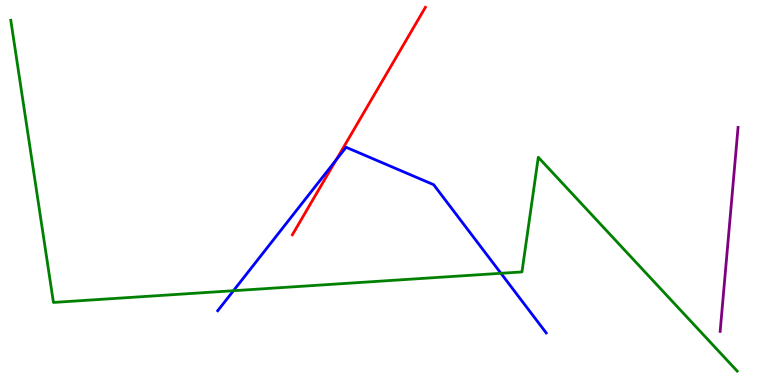[{'lines': ['blue', 'red'], 'intersections': [{'x': 4.34, 'y': 5.85}]}, {'lines': ['green', 'red'], 'intersections': []}, {'lines': ['purple', 'red'], 'intersections': []}, {'lines': ['blue', 'green'], 'intersections': [{'x': 3.01, 'y': 2.45}, {'x': 6.46, 'y': 2.9}]}, {'lines': ['blue', 'purple'], 'intersections': []}, {'lines': ['green', 'purple'], 'intersections': []}]